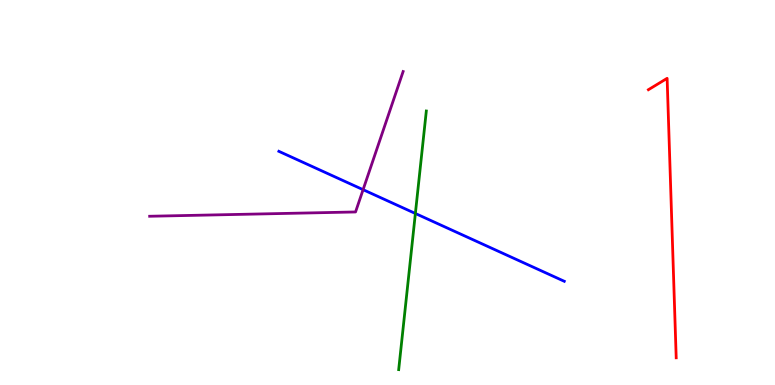[{'lines': ['blue', 'red'], 'intersections': []}, {'lines': ['green', 'red'], 'intersections': []}, {'lines': ['purple', 'red'], 'intersections': []}, {'lines': ['blue', 'green'], 'intersections': [{'x': 5.36, 'y': 4.46}]}, {'lines': ['blue', 'purple'], 'intersections': [{'x': 4.69, 'y': 5.07}]}, {'lines': ['green', 'purple'], 'intersections': []}]